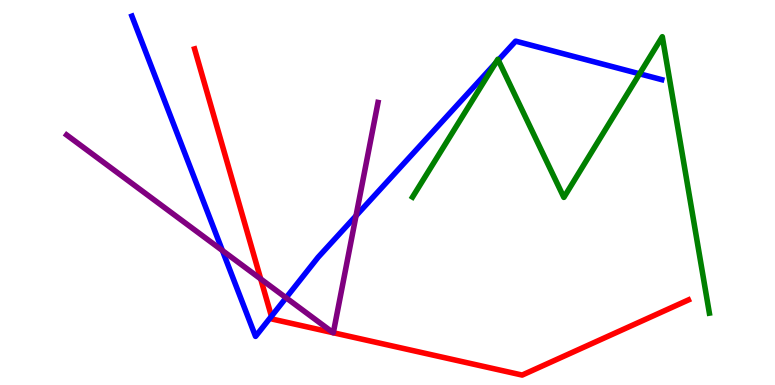[{'lines': ['blue', 'red'], 'intersections': [{'x': 3.5, 'y': 1.78}]}, {'lines': ['green', 'red'], 'intersections': []}, {'lines': ['purple', 'red'], 'intersections': [{'x': 3.36, 'y': 2.75}, {'x': 4.3, 'y': 1.36}, {'x': 4.3, 'y': 1.36}]}, {'lines': ['blue', 'green'], 'intersections': [{'x': 6.39, 'y': 8.35}, {'x': 6.43, 'y': 8.44}, {'x': 8.25, 'y': 8.08}]}, {'lines': ['blue', 'purple'], 'intersections': [{'x': 2.87, 'y': 3.49}, {'x': 3.69, 'y': 2.27}, {'x': 4.59, 'y': 4.4}]}, {'lines': ['green', 'purple'], 'intersections': []}]